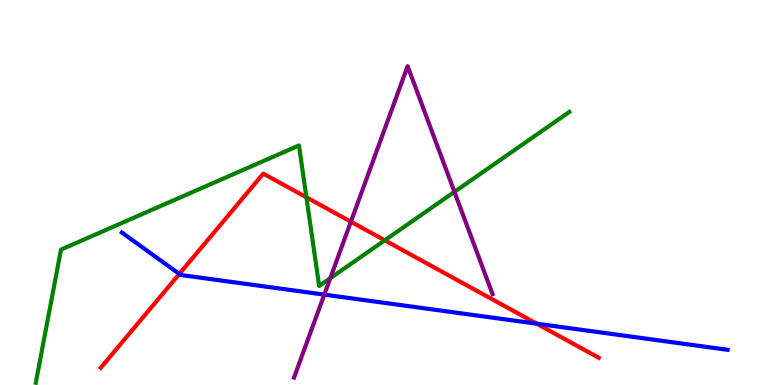[{'lines': ['blue', 'red'], 'intersections': [{'x': 2.31, 'y': 2.89}, {'x': 6.93, 'y': 1.59}]}, {'lines': ['green', 'red'], 'intersections': [{'x': 3.95, 'y': 4.87}, {'x': 4.96, 'y': 3.76}]}, {'lines': ['purple', 'red'], 'intersections': [{'x': 4.53, 'y': 4.24}]}, {'lines': ['blue', 'green'], 'intersections': []}, {'lines': ['blue', 'purple'], 'intersections': [{'x': 4.18, 'y': 2.35}]}, {'lines': ['green', 'purple'], 'intersections': [{'x': 4.26, 'y': 2.77}, {'x': 5.86, 'y': 5.02}]}]